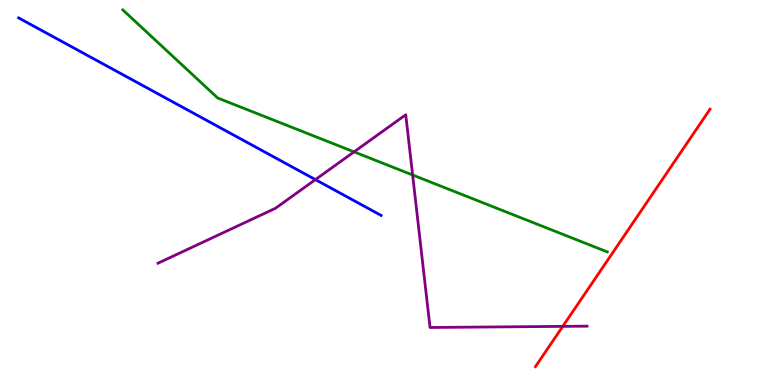[{'lines': ['blue', 'red'], 'intersections': []}, {'lines': ['green', 'red'], 'intersections': []}, {'lines': ['purple', 'red'], 'intersections': [{'x': 7.26, 'y': 1.52}]}, {'lines': ['blue', 'green'], 'intersections': []}, {'lines': ['blue', 'purple'], 'intersections': [{'x': 4.07, 'y': 5.33}]}, {'lines': ['green', 'purple'], 'intersections': [{'x': 4.57, 'y': 6.06}, {'x': 5.32, 'y': 5.45}]}]